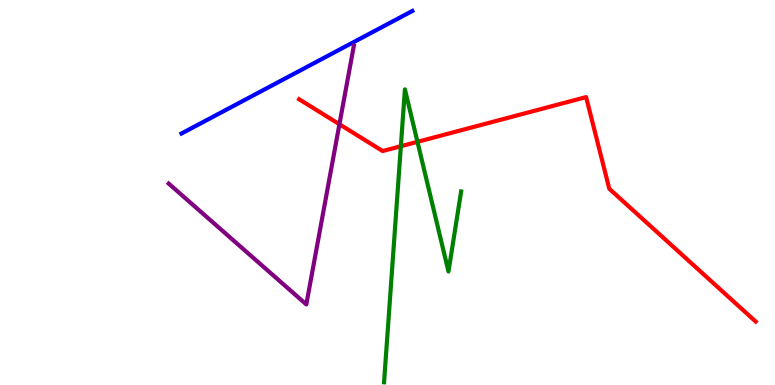[{'lines': ['blue', 'red'], 'intersections': []}, {'lines': ['green', 'red'], 'intersections': [{'x': 5.17, 'y': 6.2}, {'x': 5.39, 'y': 6.32}]}, {'lines': ['purple', 'red'], 'intersections': [{'x': 4.38, 'y': 6.77}]}, {'lines': ['blue', 'green'], 'intersections': []}, {'lines': ['blue', 'purple'], 'intersections': []}, {'lines': ['green', 'purple'], 'intersections': []}]